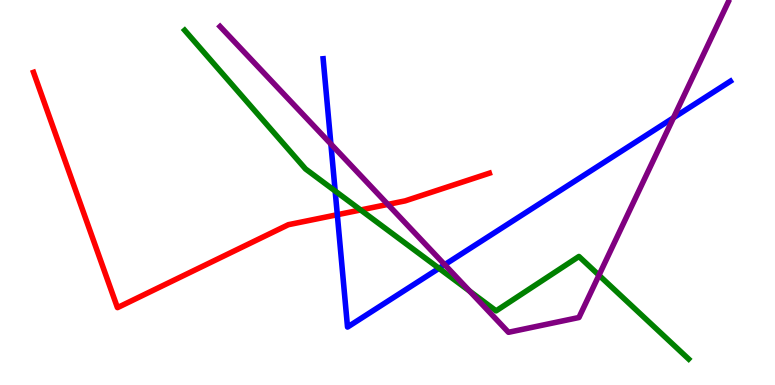[{'lines': ['blue', 'red'], 'intersections': [{'x': 4.35, 'y': 4.42}]}, {'lines': ['green', 'red'], 'intersections': [{'x': 4.65, 'y': 4.55}]}, {'lines': ['purple', 'red'], 'intersections': [{'x': 5.0, 'y': 4.69}]}, {'lines': ['blue', 'green'], 'intersections': [{'x': 4.32, 'y': 5.04}, {'x': 5.66, 'y': 3.03}]}, {'lines': ['blue', 'purple'], 'intersections': [{'x': 4.27, 'y': 6.26}, {'x': 5.74, 'y': 3.13}, {'x': 8.69, 'y': 6.94}]}, {'lines': ['green', 'purple'], 'intersections': [{'x': 6.06, 'y': 2.44}, {'x': 7.73, 'y': 2.85}]}]